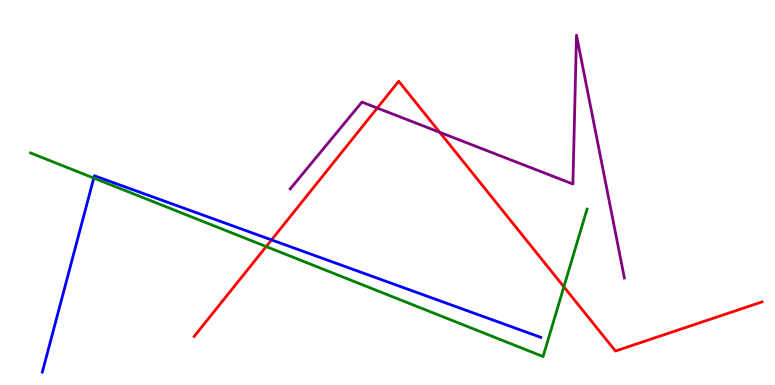[{'lines': ['blue', 'red'], 'intersections': [{'x': 3.5, 'y': 3.77}]}, {'lines': ['green', 'red'], 'intersections': [{'x': 3.43, 'y': 3.6}, {'x': 7.28, 'y': 2.55}]}, {'lines': ['purple', 'red'], 'intersections': [{'x': 4.87, 'y': 7.19}, {'x': 5.67, 'y': 6.56}]}, {'lines': ['blue', 'green'], 'intersections': [{'x': 1.21, 'y': 5.38}]}, {'lines': ['blue', 'purple'], 'intersections': []}, {'lines': ['green', 'purple'], 'intersections': []}]